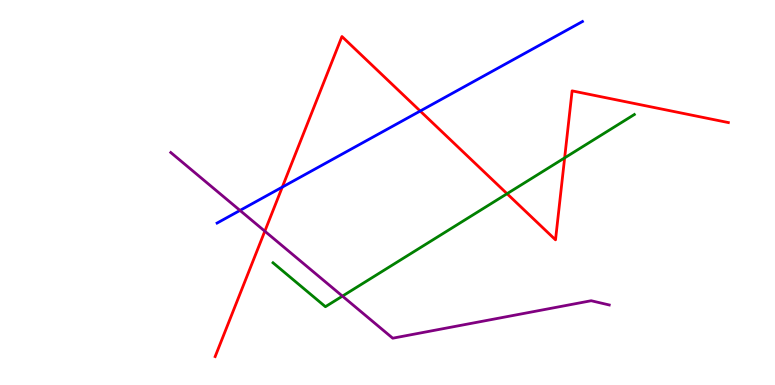[{'lines': ['blue', 'red'], 'intersections': [{'x': 3.64, 'y': 5.14}, {'x': 5.42, 'y': 7.12}]}, {'lines': ['green', 'red'], 'intersections': [{'x': 6.54, 'y': 4.97}, {'x': 7.29, 'y': 5.9}]}, {'lines': ['purple', 'red'], 'intersections': [{'x': 3.42, 'y': 3.99}]}, {'lines': ['blue', 'green'], 'intersections': []}, {'lines': ['blue', 'purple'], 'intersections': [{'x': 3.1, 'y': 4.53}]}, {'lines': ['green', 'purple'], 'intersections': [{'x': 4.42, 'y': 2.31}]}]